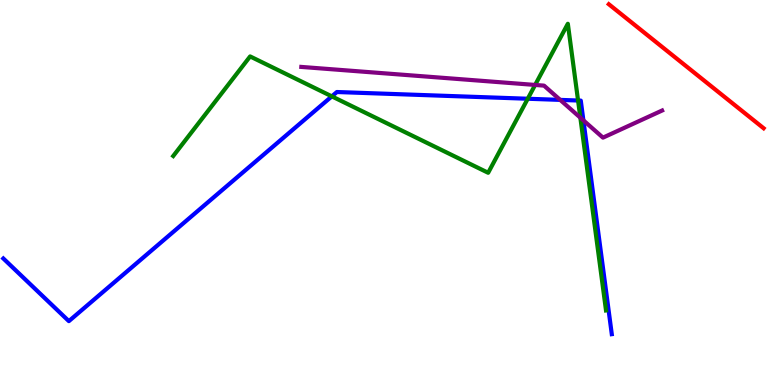[{'lines': ['blue', 'red'], 'intersections': []}, {'lines': ['green', 'red'], 'intersections': []}, {'lines': ['purple', 'red'], 'intersections': []}, {'lines': ['blue', 'green'], 'intersections': [{'x': 4.28, 'y': 7.5}, {'x': 6.81, 'y': 7.44}, {'x': 7.46, 'y': 7.39}]}, {'lines': ['blue', 'purple'], 'intersections': [{'x': 7.23, 'y': 7.41}, {'x': 7.53, 'y': 6.87}]}, {'lines': ['green', 'purple'], 'intersections': [{'x': 6.9, 'y': 7.79}, {'x': 7.49, 'y': 6.94}]}]